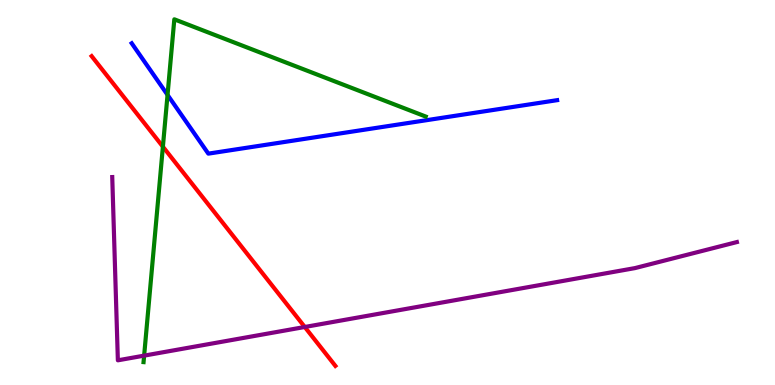[{'lines': ['blue', 'red'], 'intersections': []}, {'lines': ['green', 'red'], 'intersections': [{'x': 2.1, 'y': 6.19}]}, {'lines': ['purple', 'red'], 'intersections': [{'x': 3.93, 'y': 1.51}]}, {'lines': ['blue', 'green'], 'intersections': [{'x': 2.16, 'y': 7.54}]}, {'lines': ['blue', 'purple'], 'intersections': []}, {'lines': ['green', 'purple'], 'intersections': [{'x': 1.86, 'y': 0.763}]}]